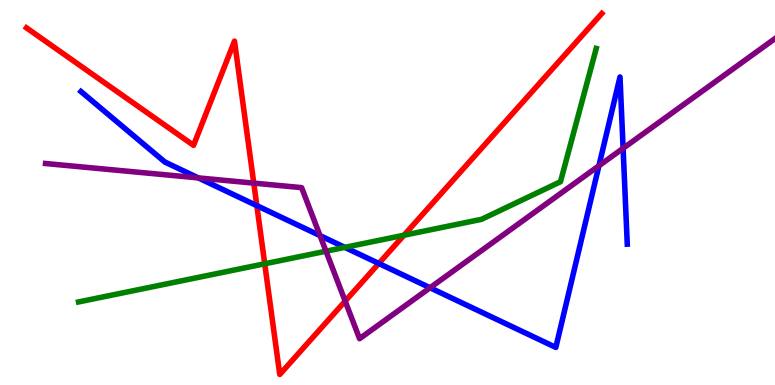[{'lines': ['blue', 'red'], 'intersections': [{'x': 3.31, 'y': 4.66}, {'x': 4.89, 'y': 3.16}]}, {'lines': ['green', 'red'], 'intersections': [{'x': 3.42, 'y': 3.15}, {'x': 5.21, 'y': 3.89}]}, {'lines': ['purple', 'red'], 'intersections': [{'x': 3.27, 'y': 5.24}, {'x': 4.45, 'y': 2.18}]}, {'lines': ['blue', 'green'], 'intersections': [{'x': 4.45, 'y': 3.58}]}, {'lines': ['blue', 'purple'], 'intersections': [{'x': 2.56, 'y': 5.38}, {'x': 4.13, 'y': 3.88}, {'x': 5.55, 'y': 2.53}, {'x': 7.73, 'y': 5.69}, {'x': 8.04, 'y': 6.15}]}, {'lines': ['green', 'purple'], 'intersections': [{'x': 4.21, 'y': 3.48}]}]